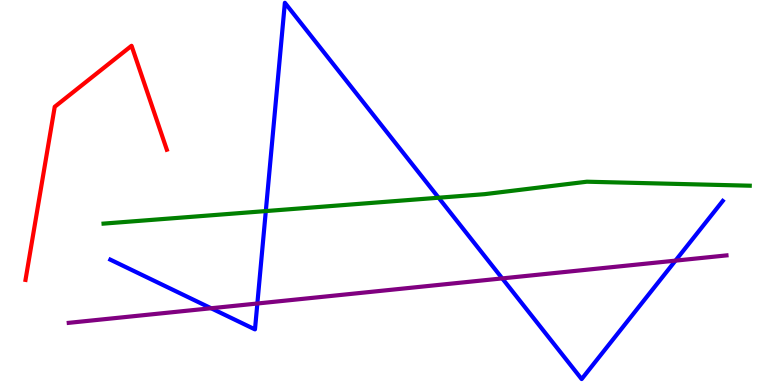[{'lines': ['blue', 'red'], 'intersections': []}, {'lines': ['green', 'red'], 'intersections': []}, {'lines': ['purple', 'red'], 'intersections': []}, {'lines': ['blue', 'green'], 'intersections': [{'x': 3.43, 'y': 4.52}, {'x': 5.66, 'y': 4.86}]}, {'lines': ['blue', 'purple'], 'intersections': [{'x': 2.72, 'y': 1.99}, {'x': 3.32, 'y': 2.12}, {'x': 6.48, 'y': 2.77}, {'x': 8.72, 'y': 3.23}]}, {'lines': ['green', 'purple'], 'intersections': []}]